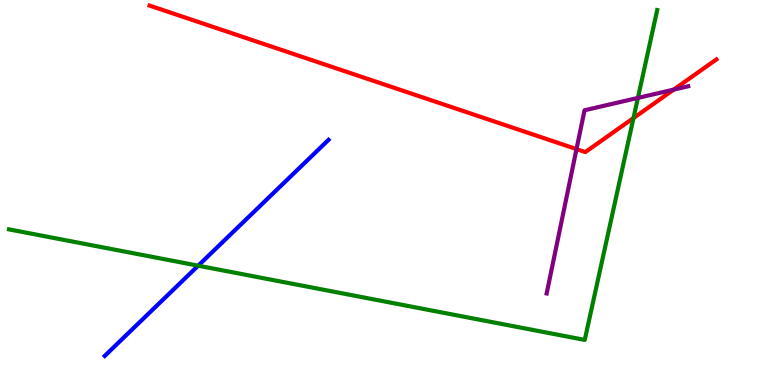[{'lines': ['blue', 'red'], 'intersections': []}, {'lines': ['green', 'red'], 'intersections': [{'x': 8.17, 'y': 6.93}]}, {'lines': ['purple', 'red'], 'intersections': [{'x': 7.44, 'y': 6.13}, {'x': 8.69, 'y': 7.67}]}, {'lines': ['blue', 'green'], 'intersections': [{'x': 2.56, 'y': 3.1}]}, {'lines': ['blue', 'purple'], 'intersections': []}, {'lines': ['green', 'purple'], 'intersections': [{'x': 8.23, 'y': 7.46}]}]